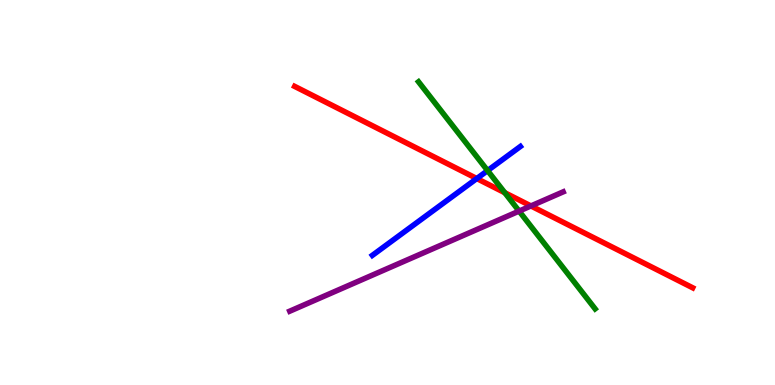[{'lines': ['blue', 'red'], 'intersections': [{'x': 6.15, 'y': 5.36}]}, {'lines': ['green', 'red'], 'intersections': [{'x': 6.51, 'y': 4.99}]}, {'lines': ['purple', 'red'], 'intersections': [{'x': 6.85, 'y': 4.65}]}, {'lines': ['blue', 'green'], 'intersections': [{'x': 6.29, 'y': 5.57}]}, {'lines': ['blue', 'purple'], 'intersections': []}, {'lines': ['green', 'purple'], 'intersections': [{'x': 6.7, 'y': 4.52}]}]